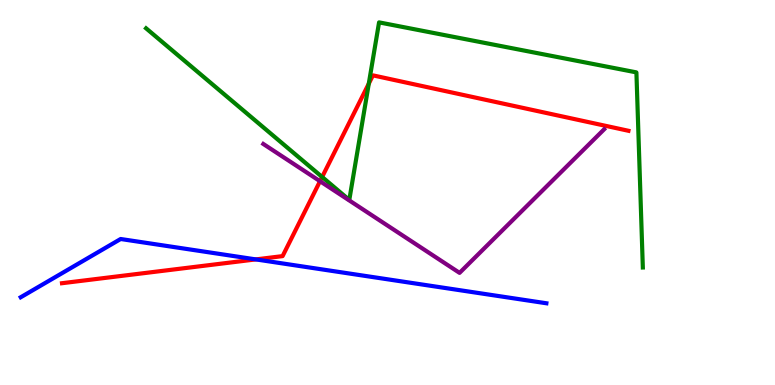[{'lines': ['blue', 'red'], 'intersections': [{'x': 3.3, 'y': 3.26}]}, {'lines': ['green', 'red'], 'intersections': [{'x': 4.16, 'y': 5.4}, {'x': 4.76, 'y': 7.83}]}, {'lines': ['purple', 'red'], 'intersections': [{'x': 4.13, 'y': 5.29}]}, {'lines': ['blue', 'green'], 'intersections': []}, {'lines': ['blue', 'purple'], 'intersections': []}, {'lines': ['green', 'purple'], 'intersections': []}]